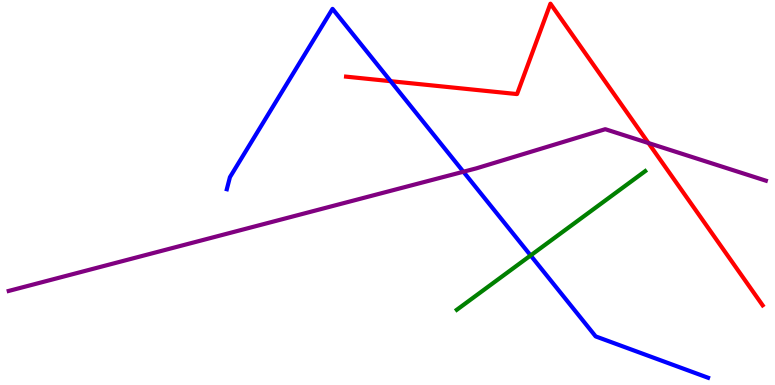[{'lines': ['blue', 'red'], 'intersections': [{'x': 5.04, 'y': 7.89}]}, {'lines': ['green', 'red'], 'intersections': []}, {'lines': ['purple', 'red'], 'intersections': [{'x': 8.37, 'y': 6.28}]}, {'lines': ['blue', 'green'], 'intersections': [{'x': 6.85, 'y': 3.37}]}, {'lines': ['blue', 'purple'], 'intersections': [{'x': 5.98, 'y': 5.54}]}, {'lines': ['green', 'purple'], 'intersections': []}]